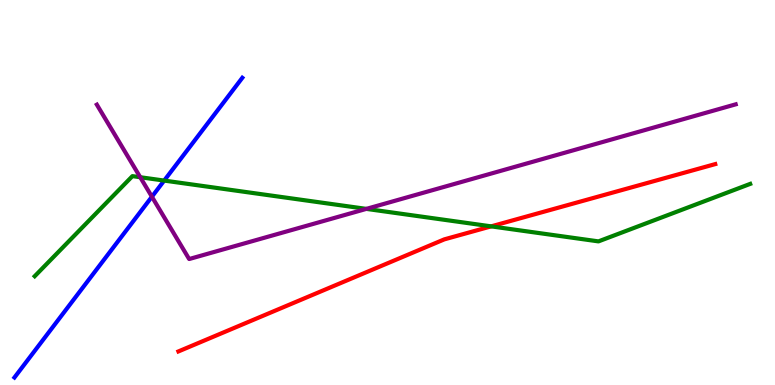[{'lines': ['blue', 'red'], 'intersections': []}, {'lines': ['green', 'red'], 'intersections': [{'x': 6.34, 'y': 4.12}]}, {'lines': ['purple', 'red'], 'intersections': []}, {'lines': ['blue', 'green'], 'intersections': [{'x': 2.12, 'y': 5.31}]}, {'lines': ['blue', 'purple'], 'intersections': [{'x': 1.96, 'y': 4.89}]}, {'lines': ['green', 'purple'], 'intersections': [{'x': 1.81, 'y': 5.4}, {'x': 4.73, 'y': 4.57}]}]